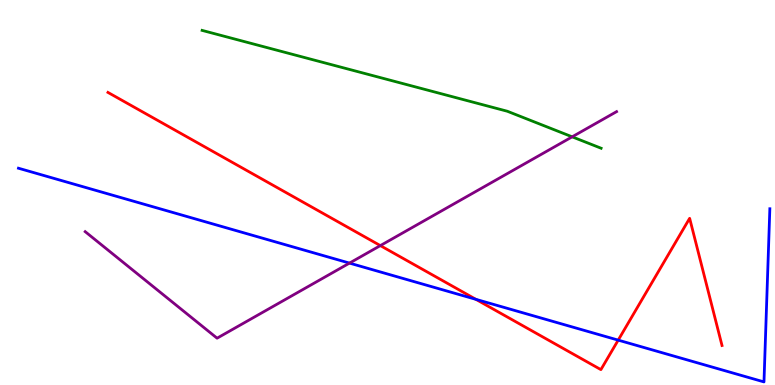[{'lines': ['blue', 'red'], 'intersections': [{'x': 6.14, 'y': 2.23}, {'x': 7.98, 'y': 1.17}]}, {'lines': ['green', 'red'], 'intersections': []}, {'lines': ['purple', 'red'], 'intersections': [{'x': 4.91, 'y': 3.62}]}, {'lines': ['blue', 'green'], 'intersections': []}, {'lines': ['blue', 'purple'], 'intersections': [{'x': 4.51, 'y': 3.17}]}, {'lines': ['green', 'purple'], 'intersections': [{'x': 7.38, 'y': 6.45}]}]